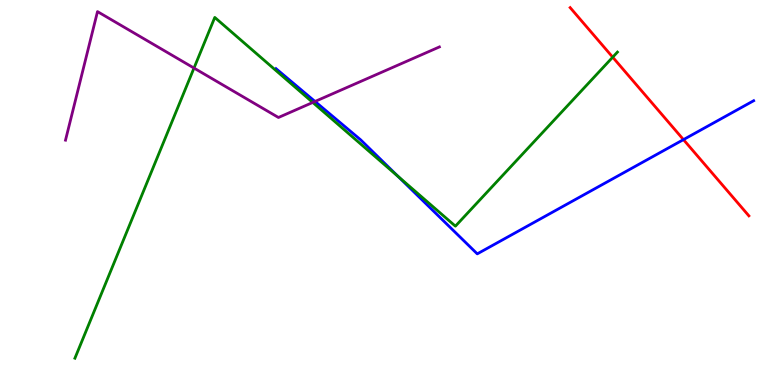[{'lines': ['blue', 'red'], 'intersections': [{'x': 8.82, 'y': 6.37}]}, {'lines': ['green', 'red'], 'intersections': [{'x': 7.91, 'y': 8.51}]}, {'lines': ['purple', 'red'], 'intersections': []}, {'lines': ['blue', 'green'], 'intersections': [{'x': 5.14, 'y': 5.42}]}, {'lines': ['blue', 'purple'], 'intersections': [{'x': 4.06, 'y': 7.36}]}, {'lines': ['green', 'purple'], 'intersections': [{'x': 2.5, 'y': 8.23}, {'x': 4.04, 'y': 7.34}]}]